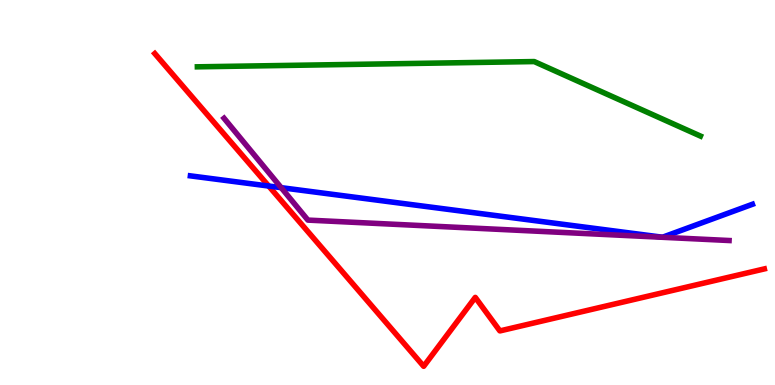[{'lines': ['blue', 'red'], 'intersections': [{'x': 3.47, 'y': 5.17}]}, {'lines': ['green', 'red'], 'intersections': []}, {'lines': ['purple', 'red'], 'intersections': []}, {'lines': ['blue', 'green'], 'intersections': []}, {'lines': ['blue', 'purple'], 'intersections': [{'x': 3.63, 'y': 5.13}]}, {'lines': ['green', 'purple'], 'intersections': []}]